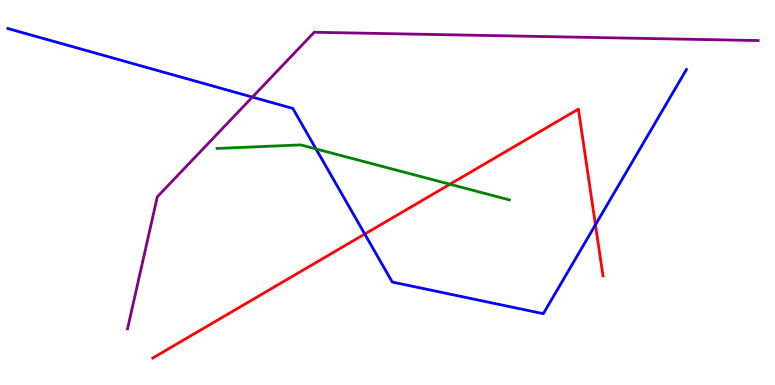[{'lines': ['blue', 'red'], 'intersections': [{'x': 4.71, 'y': 3.92}, {'x': 7.68, 'y': 4.16}]}, {'lines': ['green', 'red'], 'intersections': [{'x': 5.81, 'y': 5.21}]}, {'lines': ['purple', 'red'], 'intersections': []}, {'lines': ['blue', 'green'], 'intersections': [{'x': 4.08, 'y': 6.13}]}, {'lines': ['blue', 'purple'], 'intersections': [{'x': 3.26, 'y': 7.48}]}, {'lines': ['green', 'purple'], 'intersections': []}]